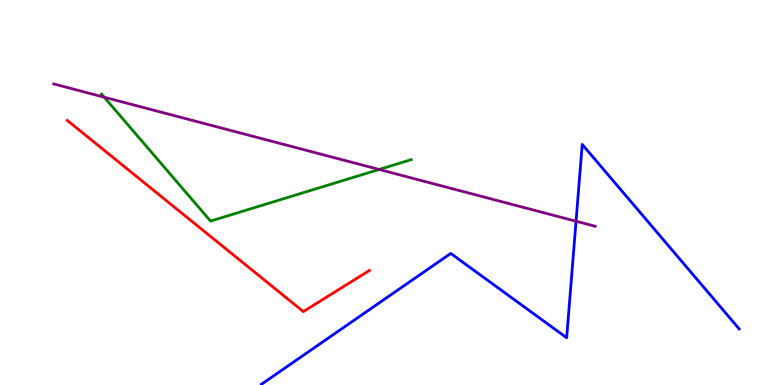[{'lines': ['blue', 'red'], 'intersections': []}, {'lines': ['green', 'red'], 'intersections': []}, {'lines': ['purple', 'red'], 'intersections': []}, {'lines': ['blue', 'green'], 'intersections': []}, {'lines': ['blue', 'purple'], 'intersections': [{'x': 7.43, 'y': 4.25}]}, {'lines': ['green', 'purple'], 'intersections': [{'x': 1.35, 'y': 7.47}, {'x': 4.89, 'y': 5.6}]}]